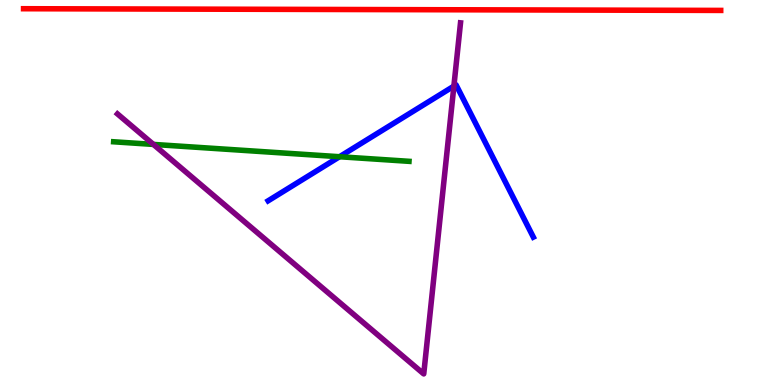[{'lines': ['blue', 'red'], 'intersections': []}, {'lines': ['green', 'red'], 'intersections': []}, {'lines': ['purple', 'red'], 'intersections': []}, {'lines': ['blue', 'green'], 'intersections': [{'x': 4.38, 'y': 5.93}]}, {'lines': ['blue', 'purple'], 'intersections': [{'x': 5.86, 'y': 7.76}]}, {'lines': ['green', 'purple'], 'intersections': [{'x': 1.98, 'y': 6.25}]}]